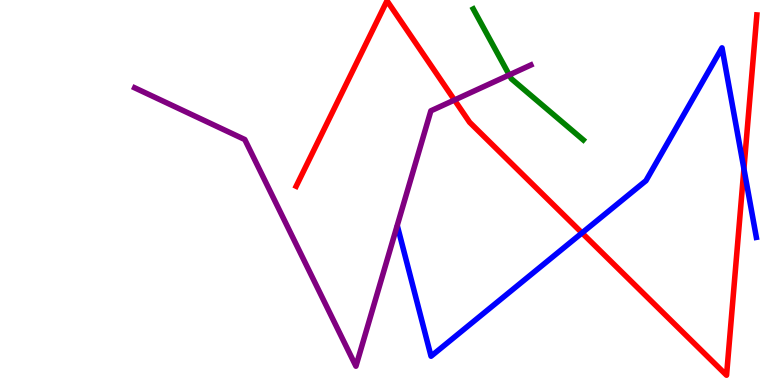[{'lines': ['blue', 'red'], 'intersections': [{'x': 7.51, 'y': 3.95}, {'x': 9.6, 'y': 5.62}]}, {'lines': ['green', 'red'], 'intersections': []}, {'lines': ['purple', 'red'], 'intersections': [{'x': 5.86, 'y': 7.4}]}, {'lines': ['blue', 'green'], 'intersections': []}, {'lines': ['blue', 'purple'], 'intersections': []}, {'lines': ['green', 'purple'], 'intersections': [{'x': 6.57, 'y': 8.05}]}]